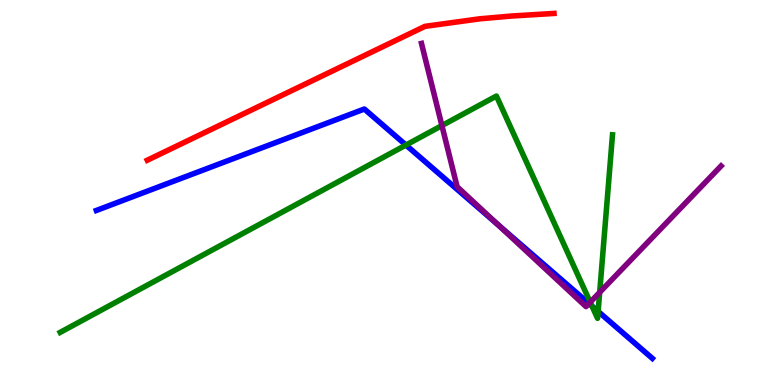[{'lines': ['blue', 'red'], 'intersections': []}, {'lines': ['green', 'red'], 'intersections': []}, {'lines': ['purple', 'red'], 'intersections': []}, {'lines': ['blue', 'green'], 'intersections': [{'x': 5.24, 'y': 6.23}, {'x': 7.64, 'y': 2.05}, {'x': 7.72, 'y': 1.91}]}, {'lines': ['blue', 'purple'], 'intersections': [{'x': 6.43, 'y': 4.16}, {'x': 7.6, 'y': 2.12}]}, {'lines': ['green', 'purple'], 'intersections': [{'x': 5.7, 'y': 6.74}, {'x': 7.62, 'y': 2.15}, {'x': 7.74, 'y': 2.41}]}]